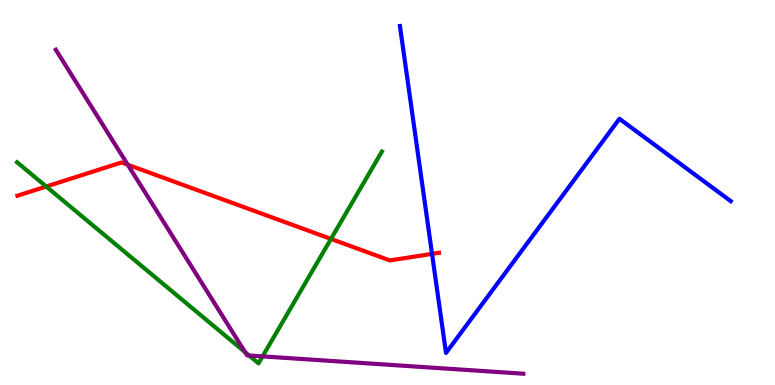[{'lines': ['blue', 'red'], 'intersections': [{'x': 5.57, 'y': 3.41}]}, {'lines': ['green', 'red'], 'intersections': [{'x': 0.596, 'y': 5.16}, {'x': 4.27, 'y': 3.79}]}, {'lines': ['purple', 'red'], 'intersections': [{'x': 1.65, 'y': 5.72}]}, {'lines': ['blue', 'green'], 'intersections': []}, {'lines': ['blue', 'purple'], 'intersections': []}, {'lines': ['green', 'purple'], 'intersections': [{'x': 3.16, 'y': 0.852}, {'x': 3.21, 'y': 0.767}, {'x': 3.39, 'y': 0.743}]}]